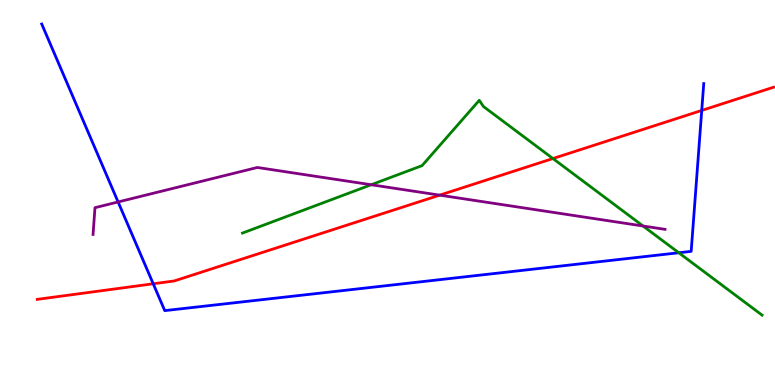[{'lines': ['blue', 'red'], 'intersections': [{'x': 1.98, 'y': 2.63}, {'x': 9.05, 'y': 7.13}]}, {'lines': ['green', 'red'], 'intersections': [{'x': 7.13, 'y': 5.88}]}, {'lines': ['purple', 'red'], 'intersections': [{'x': 5.67, 'y': 4.93}]}, {'lines': ['blue', 'green'], 'intersections': [{'x': 8.76, 'y': 3.43}]}, {'lines': ['blue', 'purple'], 'intersections': [{'x': 1.52, 'y': 4.75}]}, {'lines': ['green', 'purple'], 'intersections': [{'x': 4.79, 'y': 5.2}, {'x': 8.3, 'y': 4.13}]}]